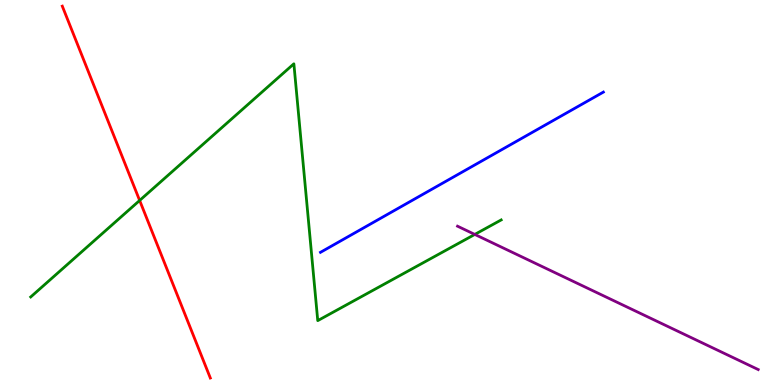[{'lines': ['blue', 'red'], 'intersections': []}, {'lines': ['green', 'red'], 'intersections': [{'x': 1.8, 'y': 4.79}]}, {'lines': ['purple', 'red'], 'intersections': []}, {'lines': ['blue', 'green'], 'intersections': []}, {'lines': ['blue', 'purple'], 'intersections': []}, {'lines': ['green', 'purple'], 'intersections': [{'x': 6.13, 'y': 3.91}]}]